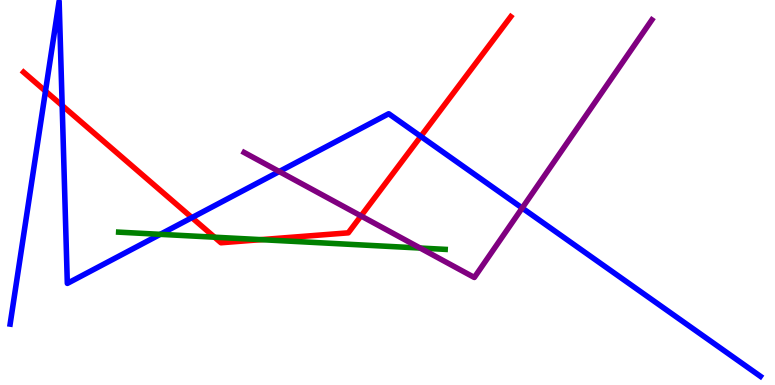[{'lines': ['blue', 'red'], 'intersections': [{'x': 0.587, 'y': 7.63}, {'x': 0.802, 'y': 7.26}, {'x': 2.48, 'y': 4.35}, {'x': 5.43, 'y': 6.46}]}, {'lines': ['green', 'red'], 'intersections': [{'x': 2.77, 'y': 3.84}, {'x': 3.37, 'y': 3.78}]}, {'lines': ['purple', 'red'], 'intersections': [{'x': 4.66, 'y': 4.39}]}, {'lines': ['blue', 'green'], 'intersections': [{'x': 2.07, 'y': 3.91}]}, {'lines': ['blue', 'purple'], 'intersections': [{'x': 3.6, 'y': 5.54}, {'x': 6.74, 'y': 4.6}]}, {'lines': ['green', 'purple'], 'intersections': [{'x': 5.42, 'y': 3.56}]}]